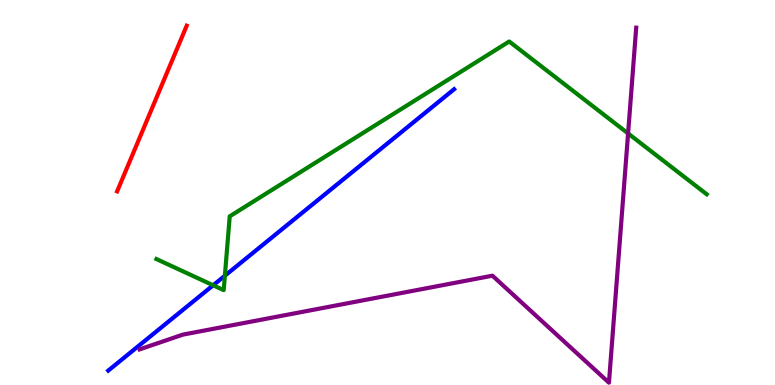[{'lines': ['blue', 'red'], 'intersections': []}, {'lines': ['green', 'red'], 'intersections': []}, {'lines': ['purple', 'red'], 'intersections': []}, {'lines': ['blue', 'green'], 'intersections': [{'x': 2.75, 'y': 2.59}, {'x': 2.9, 'y': 2.84}]}, {'lines': ['blue', 'purple'], 'intersections': []}, {'lines': ['green', 'purple'], 'intersections': [{'x': 8.1, 'y': 6.53}]}]